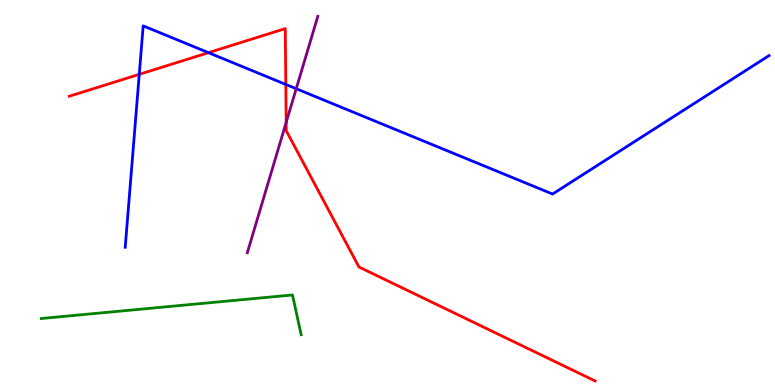[{'lines': ['blue', 'red'], 'intersections': [{'x': 1.8, 'y': 8.07}, {'x': 2.69, 'y': 8.63}, {'x': 3.69, 'y': 7.81}]}, {'lines': ['green', 'red'], 'intersections': []}, {'lines': ['purple', 'red'], 'intersections': [{'x': 3.69, 'y': 6.82}]}, {'lines': ['blue', 'green'], 'intersections': []}, {'lines': ['blue', 'purple'], 'intersections': [{'x': 3.82, 'y': 7.7}]}, {'lines': ['green', 'purple'], 'intersections': []}]